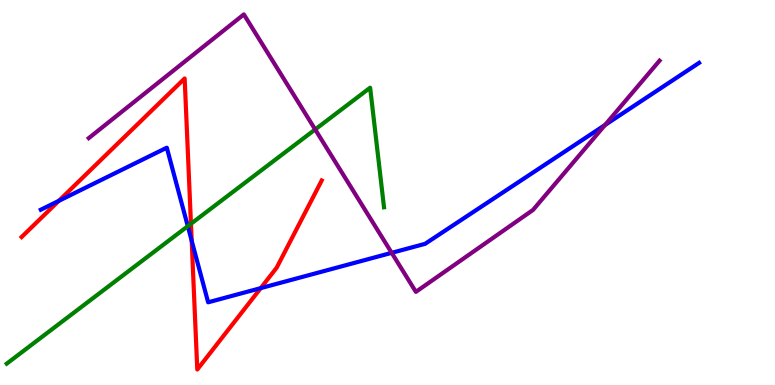[{'lines': ['blue', 'red'], 'intersections': [{'x': 0.759, 'y': 4.78}, {'x': 2.47, 'y': 3.75}, {'x': 3.36, 'y': 2.52}]}, {'lines': ['green', 'red'], 'intersections': [{'x': 2.46, 'y': 4.19}]}, {'lines': ['purple', 'red'], 'intersections': []}, {'lines': ['blue', 'green'], 'intersections': [{'x': 2.42, 'y': 4.13}]}, {'lines': ['blue', 'purple'], 'intersections': [{'x': 5.05, 'y': 3.43}, {'x': 7.81, 'y': 6.75}]}, {'lines': ['green', 'purple'], 'intersections': [{'x': 4.07, 'y': 6.64}]}]